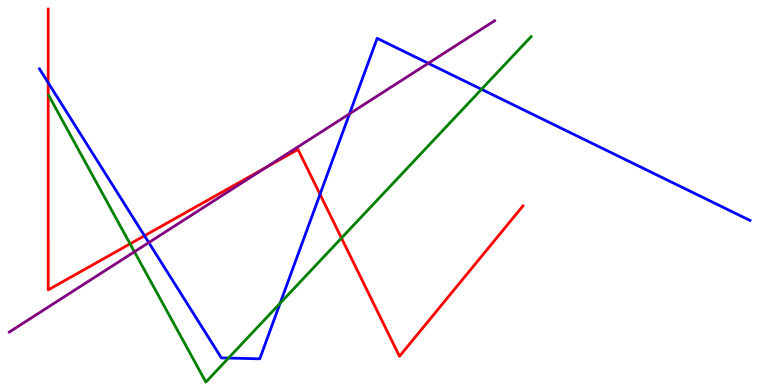[{'lines': ['blue', 'red'], 'intersections': [{'x': 0.622, 'y': 7.85}, {'x': 1.86, 'y': 3.88}, {'x': 4.13, 'y': 4.95}]}, {'lines': ['green', 'red'], 'intersections': [{'x': 1.68, 'y': 3.67}, {'x': 4.41, 'y': 3.82}]}, {'lines': ['purple', 'red'], 'intersections': [{'x': 3.42, 'y': 5.64}]}, {'lines': ['blue', 'green'], 'intersections': [{'x': 2.95, 'y': 0.7}, {'x': 3.61, 'y': 2.12}, {'x': 6.21, 'y': 7.68}]}, {'lines': ['blue', 'purple'], 'intersections': [{'x': 1.92, 'y': 3.7}, {'x': 4.51, 'y': 7.04}, {'x': 5.53, 'y': 8.36}]}, {'lines': ['green', 'purple'], 'intersections': [{'x': 1.73, 'y': 3.46}]}]